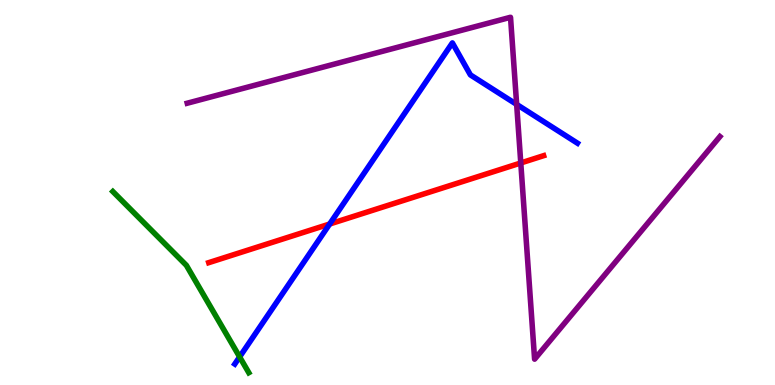[{'lines': ['blue', 'red'], 'intersections': [{'x': 4.25, 'y': 4.18}]}, {'lines': ['green', 'red'], 'intersections': []}, {'lines': ['purple', 'red'], 'intersections': [{'x': 6.72, 'y': 5.77}]}, {'lines': ['blue', 'green'], 'intersections': [{'x': 3.09, 'y': 0.73}]}, {'lines': ['blue', 'purple'], 'intersections': [{'x': 6.67, 'y': 7.29}]}, {'lines': ['green', 'purple'], 'intersections': []}]